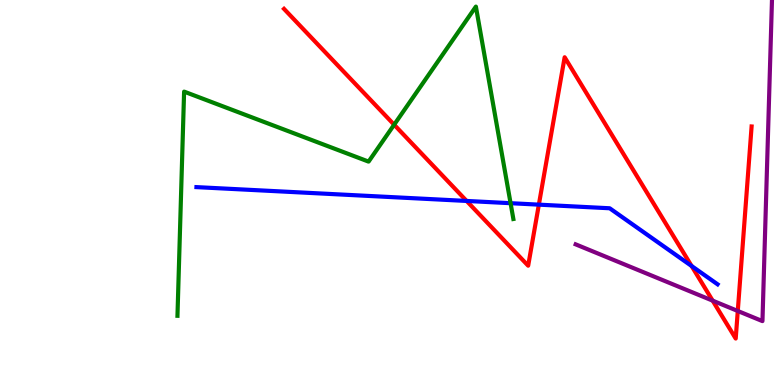[{'lines': ['blue', 'red'], 'intersections': [{'x': 6.02, 'y': 4.78}, {'x': 6.95, 'y': 4.68}, {'x': 8.92, 'y': 3.09}]}, {'lines': ['green', 'red'], 'intersections': [{'x': 5.09, 'y': 6.76}]}, {'lines': ['purple', 'red'], 'intersections': [{'x': 9.2, 'y': 2.19}, {'x': 9.52, 'y': 1.92}]}, {'lines': ['blue', 'green'], 'intersections': [{'x': 6.59, 'y': 4.72}]}, {'lines': ['blue', 'purple'], 'intersections': []}, {'lines': ['green', 'purple'], 'intersections': []}]